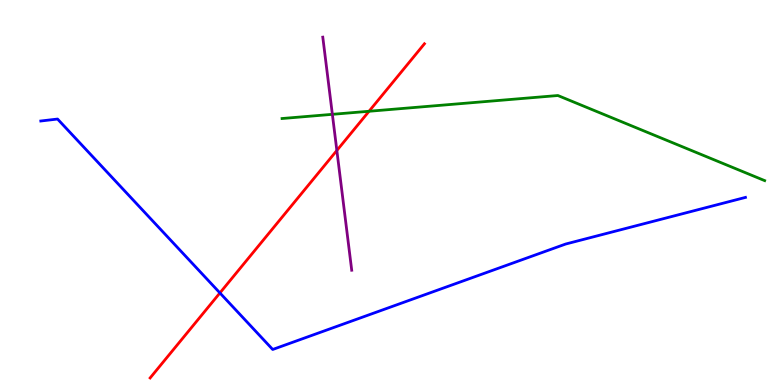[{'lines': ['blue', 'red'], 'intersections': [{'x': 2.84, 'y': 2.39}]}, {'lines': ['green', 'red'], 'intersections': [{'x': 4.76, 'y': 7.11}]}, {'lines': ['purple', 'red'], 'intersections': [{'x': 4.35, 'y': 6.09}]}, {'lines': ['blue', 'green'], 'intersections': []}, {'lines': ['blue', 'purple'], 'intersections': []}, {'lines': ['green', 'purple'], 'intersections': [{'x': 4.29, 'y': 7.03}]}]